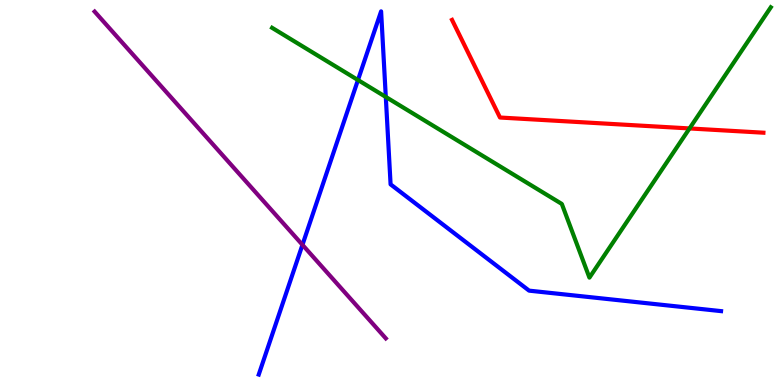[{'lines': ['blue', 'red'], 'intersections': []}, {'lines': ['green', 'red'], 'intersections': [{'x': 8.9, 'y': 6.66}]}, {'lines': ['purple', 'red'], 'intersections': []}, {'lines': ['blue', 'green'], 'intersections': [{'x': 4.62, 'y': 7.92}, {'x': 4.98, 'y': 7.48}]}, {'lines': ['blue', 'purple'], 'intersections': [{'x': 3.9, 'y': 3.64}]}, {'lines': ['green', 'purple'], 'intersections': []}]